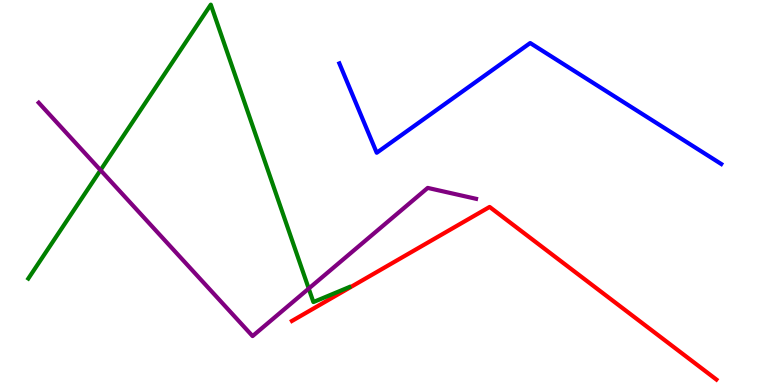[{'lines': ['blue', 'red'], 'intersections': []}, {'lines': ['green', 'red'], 'intersections': []}, {'lines': ['purple', 'red'], 'intersections': []}, {'lines': ['blue', 'green'], 'intersections': []}, {'lines': ['blue', 'purple'], 'intersections': []}, {'lines': ['green', 'purple'], 'intersections': [{'x': 1.3, 'y': 5.58}, {'x': 3.98, 'y': 2.5}]}]